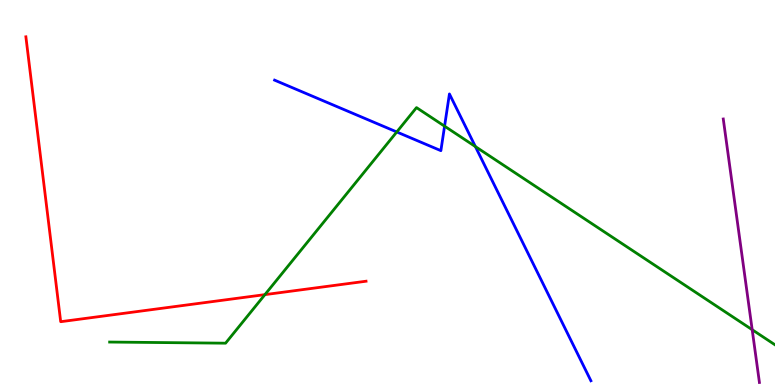[{'lines': ['blue', 'red'], 'intersections': []}, {'lines': ['green', 'red'], 'intersections': [{'x': 3.42, 'y': 2.35}]}, {'lines': ['purple', 'red'], 'intersections': []}, {'lines': ['blue', 'green'], 'intersections': [{'x': 5.12, 'y': 6.57}, {'x': 5.74, 'y': 6.72}, {'x': 6.13, 'y': 6.19}]}, {'lines': ['blue', 'purple'], 'intersections': []}, {'lines': ['green', 'purple'], 'intersections': [{'x': 9.71, 'y': 1.44}]}]